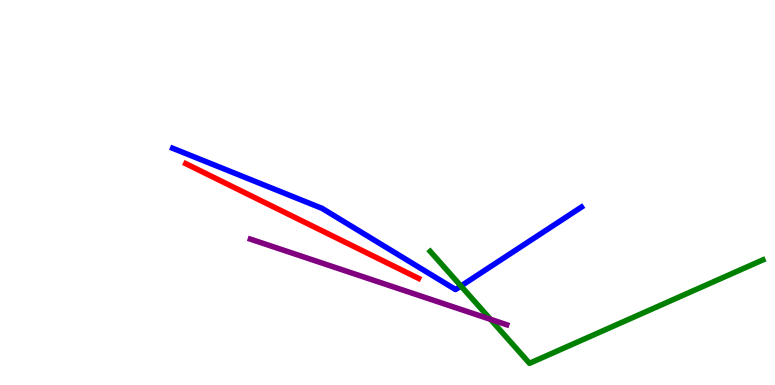[{'lines': ['blue', 'red'], 'intersections': []}, {'lines': ['green', 'red'], 'intersections': []}, {'lines': ['purple', 'red'], 'intersections': []}, {'lines': ['blue', 'green'], 'intersections': [{'x': 5.95, 'y': 2.57}]}, {'lines': ['blue', 'purple'], 'intersections': []}, {'lines': ['green', 'purple'], 'intersections': [{'x': 6.33, 'y': 1.71}]}]